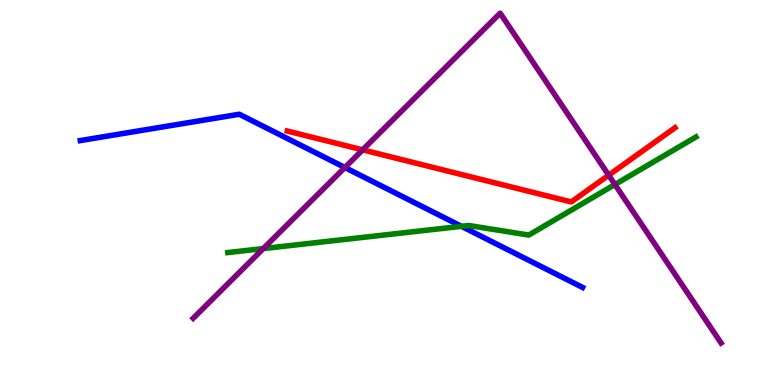[{'lines': ['blue', 'red'], 'intersections': []}, {'lines': ['green', 'red'], 'intersections': []}, {'lines': ['purple', 'red'], 'intersections': [{'x': 4.68, 'y': 6.11}, {'x': 7.85, 'y': 5.45}]}, {'lines': ['blue', 'green'], 'intersections': [{'x': 5.95, 'y': 4.12}]}, {'lines': ['blue', 'purple'], 'intersections': [{'x': 4.45, 'y': 5.65}]}, {'lines': ['green', 'purple'], 'intersections': [{'x': 3.4, 'y': 3.54}, {'x': 7.93, 'y': 5.21}]}]